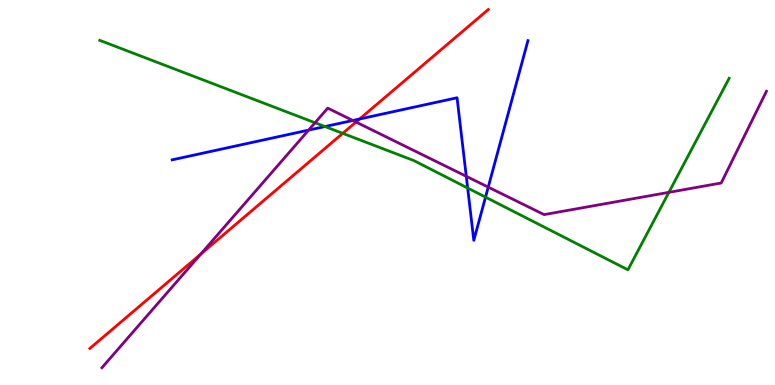[{'lines': ['blue', 'red'], 'intersections': [{'x': 4.64, 'y': 6.91}]}, {'lines': ['green', 'red'], 'intersections': [{'x': 4.42, 'y': 6.54}]}, {'lines': ['purple', 'red'], 'intersections': [{'x': 2.59, 'y': 3.4}, {'x': 4.59, 'y': 6.83}]}, {'lines': ['blue', 'green'], 'intersections': [{'x': 4.19, 'y': 6.71}, {'x': 6.03, 'y': 5.12}, {'x': 6.26, 'y': 4.88}]}, {'lines': ['blue', 'purple'], 'intersections': [{'x': 3.98, 'y': 6.62}, {'x': 4.55, 'y': 6.87}, {'x': 6.02, 'y': 5.42}, {'x': 6.3, 'y': 5.14}]}, {'lines': ['green', 'purple'], 'intersections': [{'x': 4.06, 'y': 6.81}, {'x': 8.63, 'y': 5.0}]}]